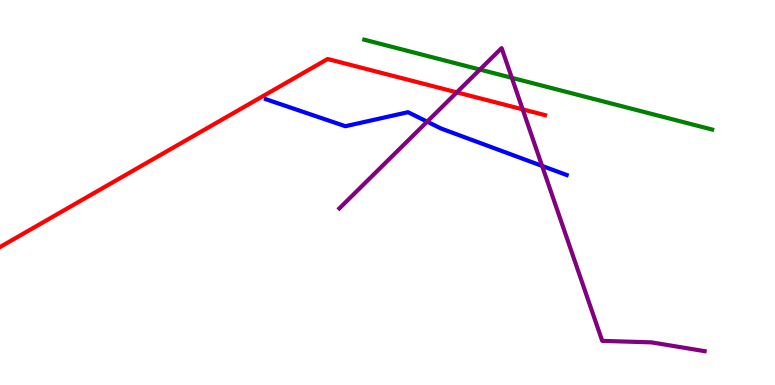[{'lines': ['blue', 'red'], 'intersections': []}, {'lines': ['green', 'red'], 'intersections': []}, {'lines': ['purple', 'red'], 'intersections': [{'x': 5.89, 'y': 7.6}, {'x': 6.74, 'y': 7.16}]}, {'lines': ['blue', 'green'], 'intersections': []}, {'lines': ['blue', 'purple'], 'intersections': [{'x': 5.51, 'y': 6.84}, {'x': 6.99, 'y': 5.69}]}, {'lines': ['green', 'purple'], 'intersections': [{'x': 6.19, 'y': 8.19}, {'x': 6.6, 'y': 7.98}]}]